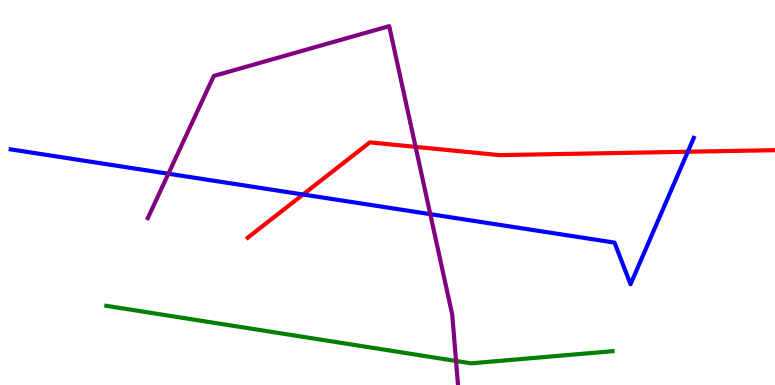[{'lines': ['blue', 'red'], 'intersections': [{'x': 3.91, 'y': 4.95}, {'x': 8.88, 'y': 6.06}]}, {'lines': ['green', 'red'], 'intersections': []}, {'lines': ['purple', 'red'], 'intersections': [{'x': 5.36, 'y': 6.19}]}, {'lines': ['blue', 'green'], 'intersections': []}, {'lines': ['blue', 'purple'], 'intersections': [{'x': 2.17, 'y': 5.49}, {'x': 5.55, 'y': 4.44}]}, {'lines': ['green', 'purple'], 'intersections': [{'x': 5.88, 'y': 0.624}]}]